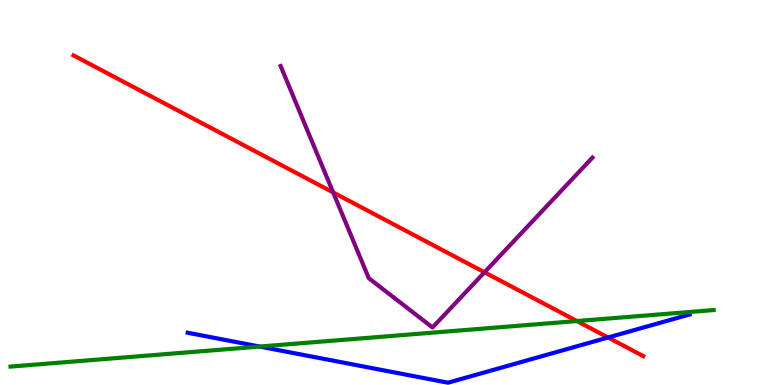[{'lines': ['blue', 'red'], 'intersections': [{'x': 7.85, 'y': 1.23}]}, {'lines': ['green', 'red'], 'intersections': [{'x': 7.44, 'y': 1.66}]}, {'lines': ['purple', 'red'], 'intersections': [{'x': 4.3, 'y': 5.0}, {'x': 6.25, 'y': 2.93}]}, {'lines': ['blue', 'green'], 'intersections': [{'x': 3.35, 'y': 0.999}]}, {'lines': ['blue', 'purple'], 'intersections': []}, {'lines': ['green', 'purple'], 'intersections': []}]